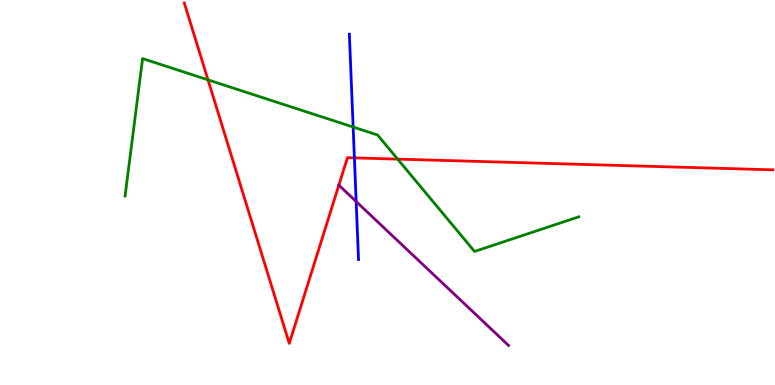[{'lines': ['blue', 'red'], 'intersections': [{'x': 4.57, 'y': 5.9}]}, {'lines': ['green', 'red'], 'intersections': [{'x': 2.68, 'y': 7.93}, {'x': 5.13, 'y': 5.87}]}, {'lines': ['purple', 'red'], 'intersections': [{'x': 4.37, 'y': 5.19}]}, {'lines': ['blue', 'green'], 'intersections': [{'x': 4.56, 'y': 6.7}]}, {'lines': ['blue', 'purple'], 'intersections': [{'x': 4.6, 'y': 4.77}]}, {'lines': ['green', 'purple'], 'intersections': []}]